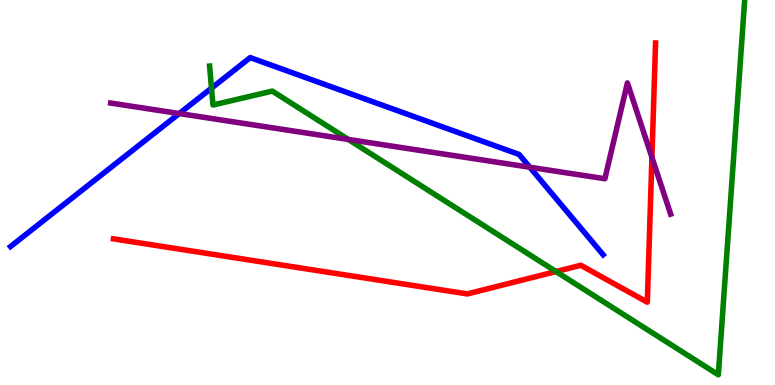[{'lines': ['blue', 'red'], 'intersections': []}, {'lines': ['green', 'red'], 'intersections': [{'x': 7.17, 'y': 2.95}]}, {'lines': ['purple', 'red'], 'intersections': [{'x': 8.41, 'y': 5.91}]}, {'lines': ['blue', 'green'], 'intersections': [{'x': 2.73, 'y': 7.71}]}, {'lines': ['blue', 'purple'], 'intersections': [{'x': 2.31, 'y': 7.05}, {'x': 6.84, 'y': 5.66}]}, {'lines': ['green', 'purple'], 'intersections': [{'x': 4.49, 'y': 6.38}]}]